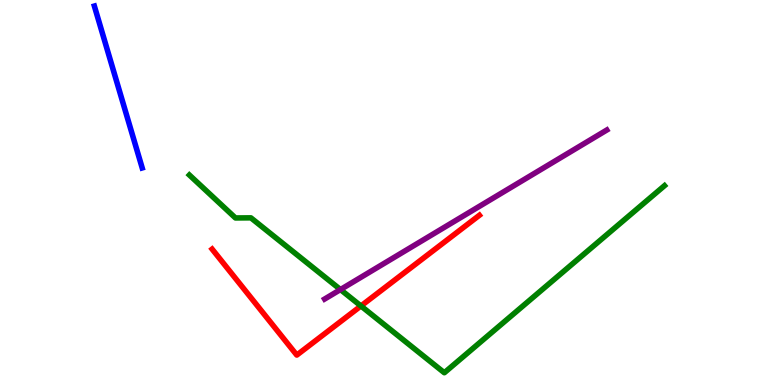[{'lines': ['blue', 'red'], 'intersections': []}, {'lines': ['green', 'red'], 'intersections': [{'x': 4.66, 'y': 2.05}]}, {'lines': ['purple', 'red'], 'intersections': []}, {'lines': ['blue', 'green'], 'intersections': []}, {'lines': ['blue', 'purple'], 'intersections': []}, {'lines': ['green', 'purple'], 'intersections': [{'x': 4.39, 'y': 2.48}]}]